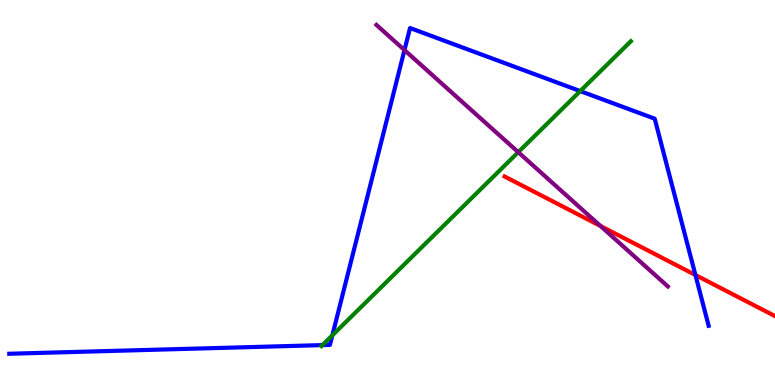[{'lines': ['blue', 'red'], 'intersections': [{'x': 8.97, 'y': 2.86}]}, {'lines': ['green', 'red'], 'intersections': []}, {'lines': ['purple', 'red'], 'intersections': [{'x': 7.75, 'y': 4.13}]}, {'lines': ['blue', 'green'], 'intersections': [{'x': 4.16, 'y': 1.04}, {'x': 4.29, 'y': 1.29}, {'x': 7.49, 'y': 7.63}]}, {'lines': ['blue', 'purple'], 'intersections': [{'x': 5.22, 'y': 8.7}]}, {'lines': ['green', 'purple'], 'intersections': [{'x': 6.69, 'y': 6.05}]}]